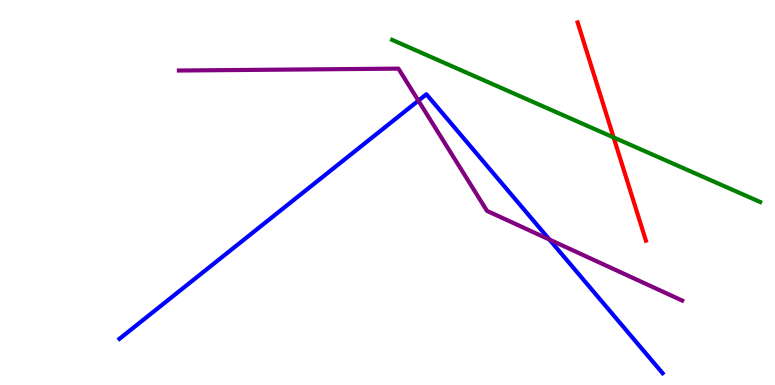[{'lines': ['blue', 'red'], 'intersections': []}, {'lines': ['green', 'red'], 'intersections': [{'x': 7.92, 'y': 6.43}]}, {'lines': ['purple', 'red'], 'intersections': []}, {'lines': ['blue', 'green'], 'intersections': []}, {'lines': ['blue', 'purple'], 'intersections': [{'x': 5.4, 'y': 7.39}, {'x': 7.09, 'y': 3.78}]}, {'lines': ['green', 'purple'], 'intersections': []}]